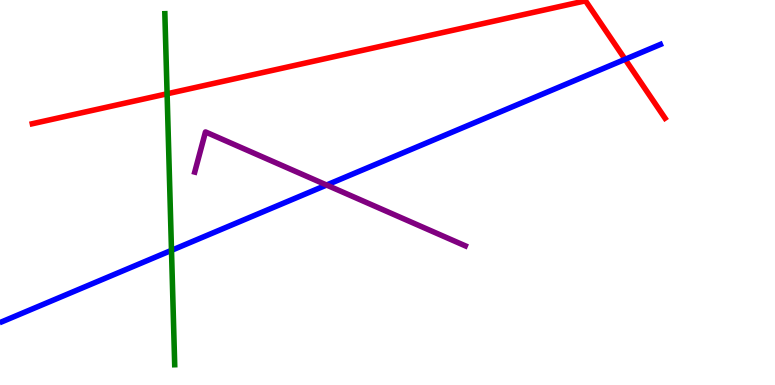[{'lines': ['blue', 'red'], 'intersections': [{'x': 8.07, 'y': 8.46}]}, {'lines': ['green', 'red'], 'intersections': [{'x': 2.16, 'y': 7.56}]}, {'lines': ['purple', 'red'], 'intersections': []}, {'lines': ['blue', 'green'], 'intersections': [{'x': 2.21, 'y': 3.5}]}, {'lines': ['blue', 'purple'], 'intersections': [{'x': 4.21, 'y': 5.19}]}, {'lines': ['green', 'purple'], 'intersections': []}]